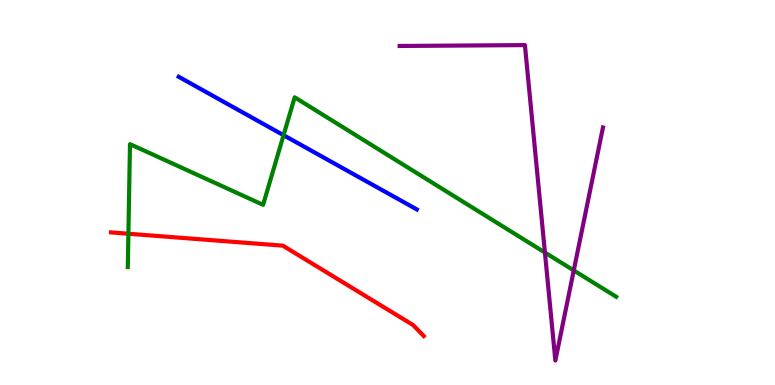[{'lines': ['blue', 'red'], 'intersections': []}, {'lines': ['green', 'red'], 'intersections': [{'x': 1.66, 'y': 3.93}]}, {'lines': ['purple', 'red'], 'intersections': []}, {'lines': ['blue', 'green'], 'intersections': [{'x': 3.66, 'y': 6.49}]}, {'lines': ['blue', 'purple'], 'intersections': []}, {'lines': ['green', 'purple'], 'intersections': [{'x': 7.03, 'y': 3.44}, {'x': 7.4, 'y': 2.98}]}]